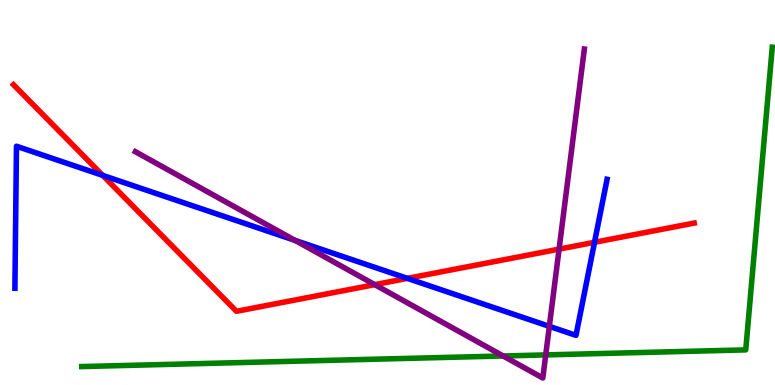[{'lines': ['blue', 'red'], 'intersections': [{'x': 1.33, 'y': 5.44}, {'x': 5.26, 'y': 2.77}, {'x': 7.67, 'y': 3.71}]}, {'lines': ['green', 'red'], 'intersections': []}, {'lines': ['purple', 'red'], 'intersections': [{'x': 4.84, 'y': 2.61}, {'x': 7.21, 'y': 3.53}]}, {'lines': ['blue', 'green'], 'intersections': []}, {'lines': ['blue', 'purple'], 'intersections': [{'x': 3.81, 'y': 3.76}, {'x': 7.09, 'y': 1.52}]}, {'lines': ['green', 'purple'], 'intersections': [{'x': 6.49, 'y': 0.754}, {'x': 7.04, 'y': 0.782}]}]